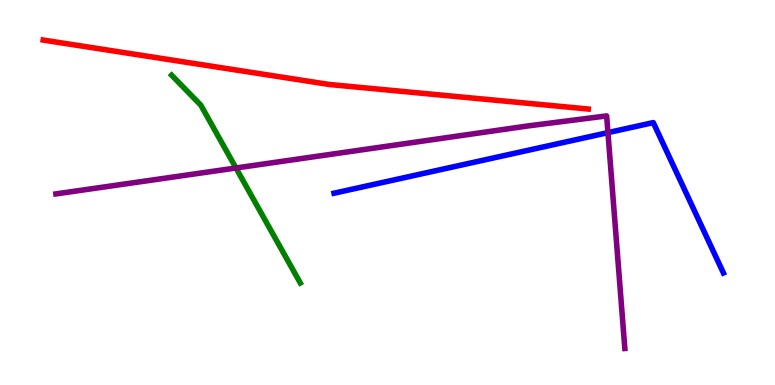[{'lines': ['blue', 'red'], 'intersections': []}, {'lines': ['green', 'red'], 'intersections': []}, {'lines': ['purple', 'red'], 'intersections': []}, {'lines': ['blue', 'green'], 'intersections': []}, {'lines': ['blue', 'purple'], 'intersections': [{'x': 7.84, 'y': 6.56}]}, {'lines': ['green', 'purple'], 'intersections': [{'x': 3.04, 'y': 5.64}]}]